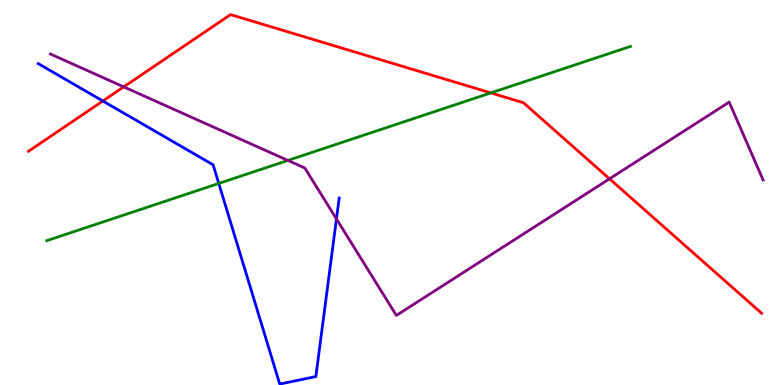[{'lines': ['blue', 'red'], 'intersections': [{'x': 1.33, 'y': 7.38}]}, {'lines': ['green', 'red'], 'intersections': [{'x': 6.33, 'y': 7.59}]}, {'lines': ['purple', 'red'], 'intersections': [{'x': 1.6, 'y': 7.74}, {'x': 7.86, 'y': 5.36}]}, {'lines': ['blue', 'green'], 'intersections': [{'x': 2.82, 'y': 5.24}]}, {'lines': ['blue', 'purple'], 'intersections': [{'x': 4.34, 'y': 4.31}]}, {'lines': ['green', 'purple'], 'intersections': [{'x': 3.71, 'y': 5.83}]}]